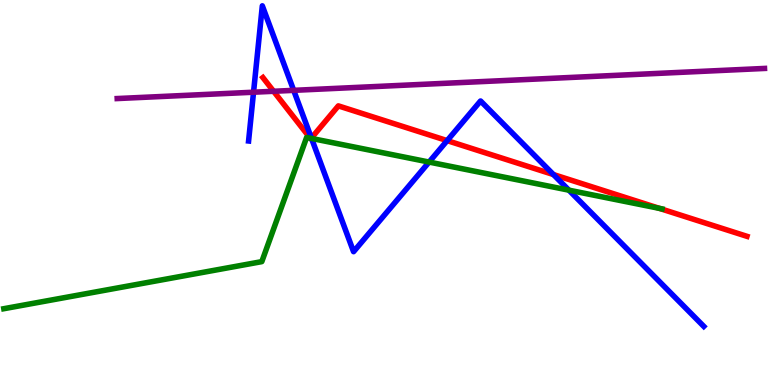[{'lines': ['blue', 'red'], 'intersections': [{'x': 4.02, 'y': 6.41}, {'x': 5.77, 'y': 6.35}, {'x': 7.14, 'y': 5.47}]}, {'lines': ['green', 'red'], 'intersections': [{'x': 4.0, 'y': 6.41}, {'x': 4.01, 'y': 6.41}, {'x': 8.51, 'y': 4.59}]}, {'lines': ['purple', 'red'], 'intersections': [{'x': 3.53, 'y': 7.63}]}, {'lines': ['blue', 'green'], 'intersections': [{'x': 4.02, 'y': 6.4}, {'x': 5.54, 'y': 5.79}, {'x': 7.34, 'y': 5.06}]}, {'lines': ['blue', 'purple'], 'intersections': [{'x': 3.27, 'y': 7.6}, {'x': 3.79, 'y': 7.65}]}, {'lines': ['green', 'purple'], 'intersections': []}]